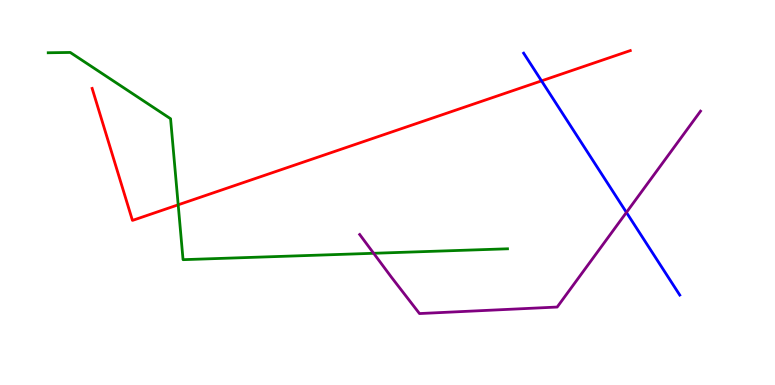[{'lines': ['blue', 'red'], 'intersections': [{'x': 6.99, 'y': 7.9}]}, {'lines': ['green', 'red'], 'intersections': [{'x': 2.3, 'y': 4.68}]}, {'lines': ['purple', 'red'], 'intersections': []}, {'lines': ['blue', 'green'], 'intersections': []}, {'lines': ['blue', 'purple'], 'intersections': [{'x': 8.08, 'y': 4.48}]}, {'lines': ['green', 'purple'], 'intersections': [{'x': 4.82, 'y': 3.42}]}]